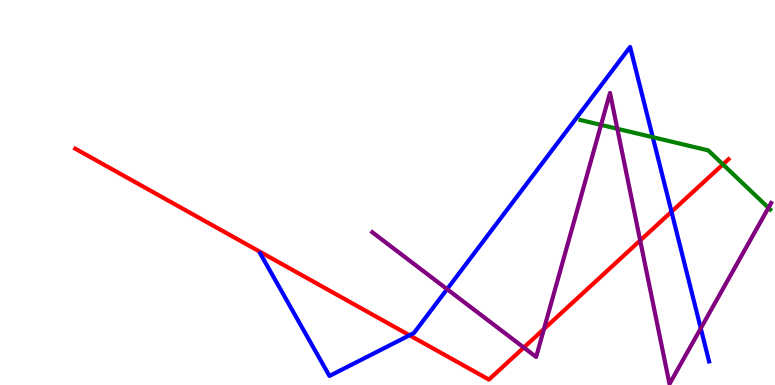[{'lines': ['blue', 'red'], 'intersections': [{'x': 5.28, 'y': 1.29}, {'x': 8.66, 'y': 4.5}]}, {'lines': ['green', 'red'], 'intersections': [{'x': 9.33, 'y': 5.73}]}, {'lines': ['purple', 'red'], 'intersections': [{'x': 6.76, 'y': 0.973}, {'x': 7.02, 'y': 1.46}, {'x': 8.26, 'y': 3.75}]}, {'lines': ['blue', 'green'], 'intersections': [{'x': 8.42, 'y': 6.44}]}, {'lines': ['blue', 'purple'], 'intersections': [{'x': 5.77, 'y': 2.49}, {'x': 9.04, 'y': 1.47}]}, {'lines': ['green', 'purple'], 'intersections': [{'x': 7.76, 'y': 6.76}, {'x': 7.97, 'y': 6.66}, {'x': 9.92, 'y': 4.6}]}]